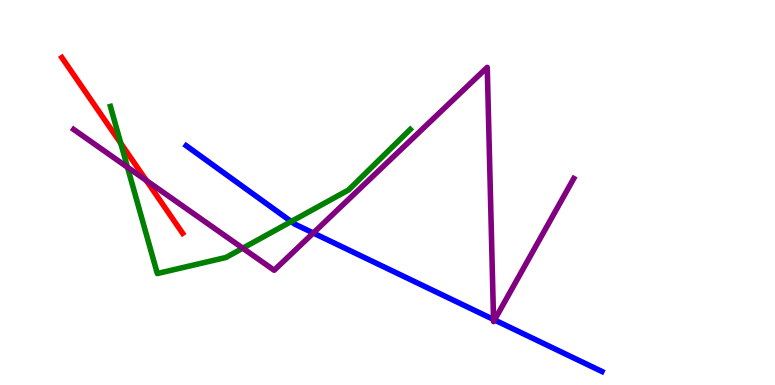[{'lines': ['blue', 'red'], 'intersections': []}, {'lines': ['green', 'red'], 'intersections': [{'x': 1.56, 'y': 6.28}]}, {'lines': ['purple', 'red'], 'intersections': [{'x': 1.89, 'y': 5.31}]}, {'lines': ['blue', 'green'], 'intersections': [{'x': 3.76, 'y': 4.25}]}, {'lines': ['blue', 'purple'], 'intersections': [{'x': 4.04, 'y': 3.95}, {'x': 6.37, 'y': 1.7}, {'x': 6.38, 'y': 1.69}]}, {'lines': ['green', 'purple'], 'intersections': [{'x': 1.65, 'y': 5.66}, {'x': 3.13, 'y': 3.55}]}]